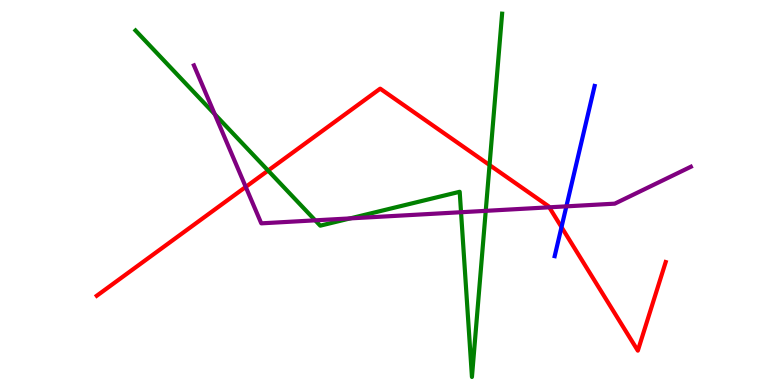[{'lines': ['blue', 'red'], 'intersections': [{'x': 7.25, 'y': 4.1}]}, {'lines': ['green', 'red'], 'intersections': [{'x': 3.46, 'y': 5.57}, {'x': 6.32, 'y': 5.71}]}, {'lines': ['purple', 'red'], 'intersections': [{'x': 3.17, 'y': 5.15}, {'x': 7.09, 'y': 4.62}]}, {'lines': ['blue', 'green'], 'intersections': []}, {'lines': ['blue', 'purple'], 'intersections': [{'x': 7.31, 'y': 4.64}]}, {'lines': ['green', 'purple'], 'intersections': [{'x': 2.77, 'y': 7.03}, {'x': 4.07, 'y': 4.28}, {'x': 4.52, 'y': 4.33}, {'x': 5.95, 'y': 4.49}, {'x': 6.27, 'y': 4.52}]}]